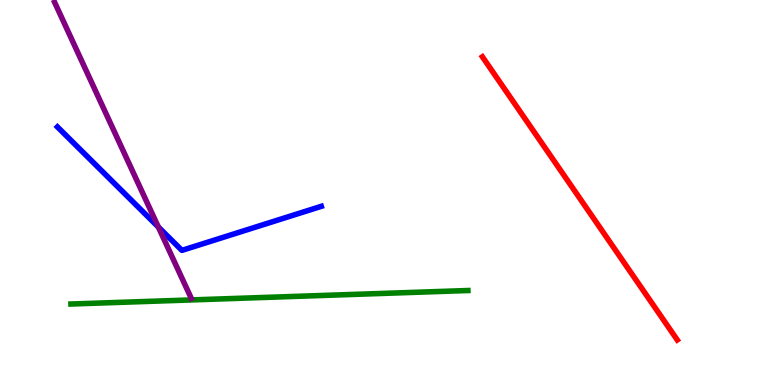[{'lines': ['blue', 'red'], 'intersections': []}, {'lines': ['green', 'red'], 'intersections': []}, {'lines': ['purple', 'red'], 'intersections': []}, {'lines': ['blue', 'green'], 'intersections': []}, {'lines': ['blue', 'purple'], 'intersections': [{'x': 2.04, 'y': 4.1}]}, {'lines': ['green', 'purple'], 'intersections': []}]